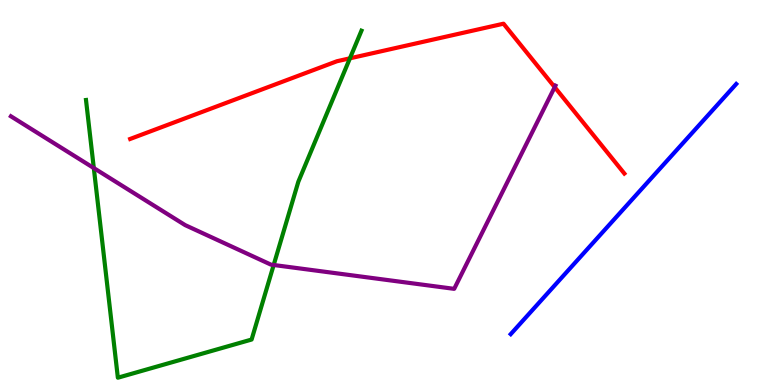[{'lines': ['blue', 'red'], 'intersections': []}, {'lines': ['green', 'red'], 'intersections': [{'x': 4.52, 'y': 8.49}]}, {'lines': ['purple', 'red'], 'intersections': [{'x': 7.16, 'y': 7.74}]}, {'lines': ['blue', 'green'], 'intersections': []}, {'lines': ['blue', 'purple'], 'intersections': []}, {'lines': ['green', 'purple'], 'intersections': [{'x': 1.21, 'y': 5.63}, {'x': 3.53, 'y': 3.12}]}]